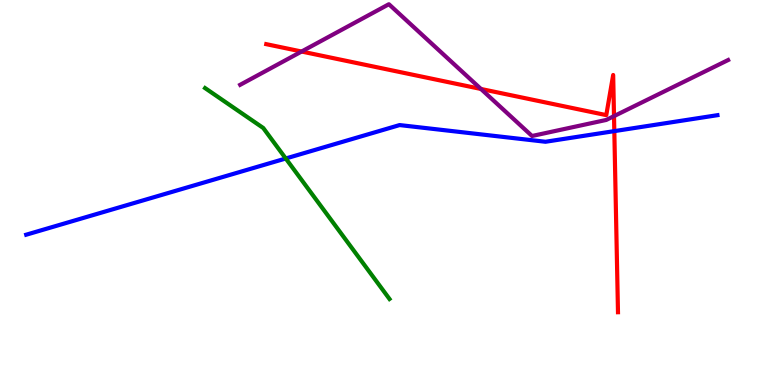[{'lines': ['blue', 'red'], 'intersections': [{'x': 7.93, 'y': 6.59}]}, {'lines': ['green', 'red'], 'intersections': []}, {'lines': ['purple', 'red'], 'intersections': [{'x': 3.89, 'y': 8.66}, {'x': 6.21, 'y': 7.69}, {'x': 7.92, 'y': 6.98}]}, {'lines': ['blue', 'green'], 'intersections': [{'x': 3.69, 'y': 5.88}]}, {'lines': ['blue', 'purple'], 'intersections': []}, {'lines': ['green', 'purple'], 'intersections': []}]